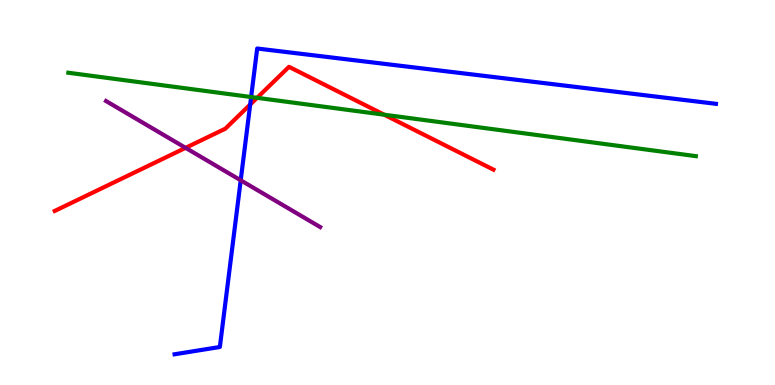[{'lines': ['blue', 'red'], 'intersections': [{'x': 3.23, 'y': 7.28}]}, {'lines': ['green', 'red'], 'intersections': [{'x': 3.32, 'y': 7.46}, {'x': 4.96, 'y': 7.02}]}, {'lines': ['purple', 'red'], 'intersections': [{'x': 2.39, 'y': 6.16}]}, {'lines': ['blue', 'green'], 'intersections': [{'x': 3.24, 'y': 7.48}]}, {'lines': ['blue', 'purple'], 'intersections': [{'x': 3.11, 'y': 5.32}]}, {'lines': ['green', 'purple'], 'intersections': []}]